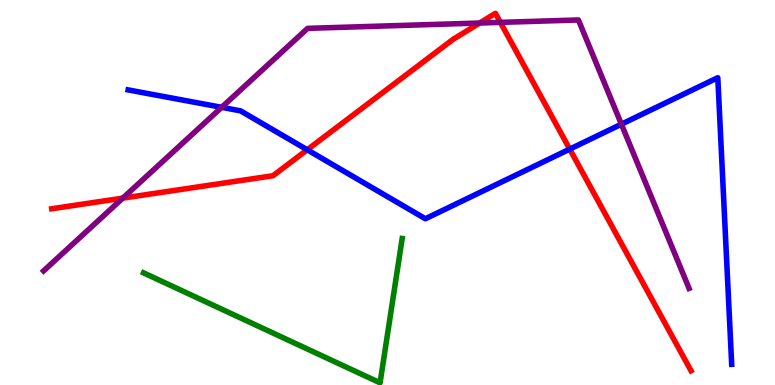[{'lines': ['blue', 'red'], 'intersections': [{'x': 3.96, 'y': 6.11}, {'x': 7.35, 'y': 6.13}]}, {'lines': ['green', 'red'], 'intersections': []}, {'lines': ['purple', 'red'], 'intersections': [{'x': 1.58, 'y': 4.85}, {'x': 6.19, 'y': 9.4}, {'x': 6.46, 'y': 9.42}]}, {'lines': ['blue', 'green'], 'intersections': []}, {'lines': ['blue', 'purple'], 'intersections': [{'x': 2.86, 'y': 7.21}, {'x': 8.02, 'y': 6.77}]}, {'lines': ['green', 'purple'], 'intersections': []}]